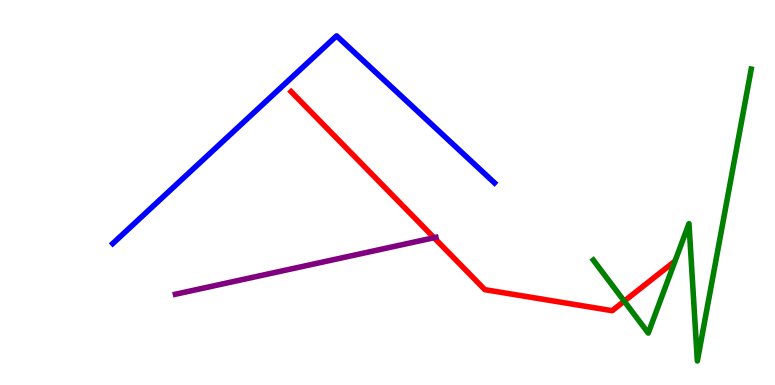[{'lines': ['blue', 'red'], 'intersections': []}, {'lines': ['green', 'red'], 'intersections': [{'x': 8.05, 'y': 2.18}]}, {'lines': ['purple', 'red'], 'intersections': [{'x': 5.6, 'y': 3.83}]}, {'lines': ['blue', 'green'], 'intersections': []}, {'lines': ['blue', 'purple'], 'intersections': []}, {'lines': ['green', 'purple'], 'intersections': []}]